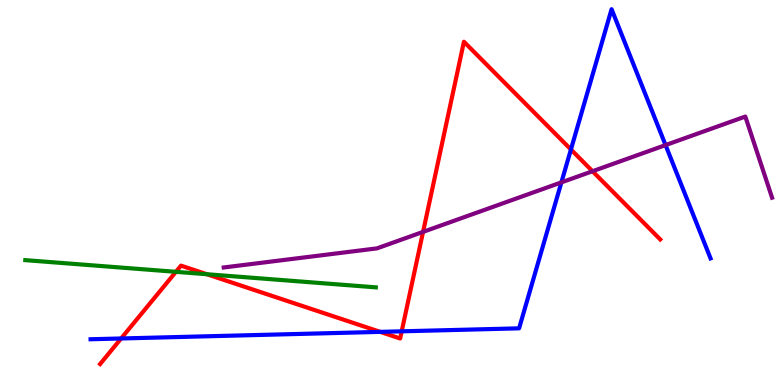[{'lines': ['blue', 'red'], 'intersections': [{'x': 1.56, 'y': 1.21}, {'x': 4.91, 'y': 1.38}, {'x': 5.18, 'y': 1.39}, {'x': 7.37, 'y': 6.12}]}, {'lines': ['green', 'red'], 'intersections': [{'x': 2.27, 'y': 2.94}, {'x': 2.67, 'y': 2.88}]}, {'lines': ['purple', 'red'], 'intersections': [{'x': 5.46, 'y': 3.98}, {'x': 7.65, 'y': 5.55}]}, {'lines': ['blue', 'green'], 'intersections': []}, {'lines': ['blue', 'purple'], 'intersections': [{'x': 7.24, 'y': 5.26}, {'x': 8.59, 'y': 6.23}]}, {'lines': ['green', 'purple'], 'intersections': []}]